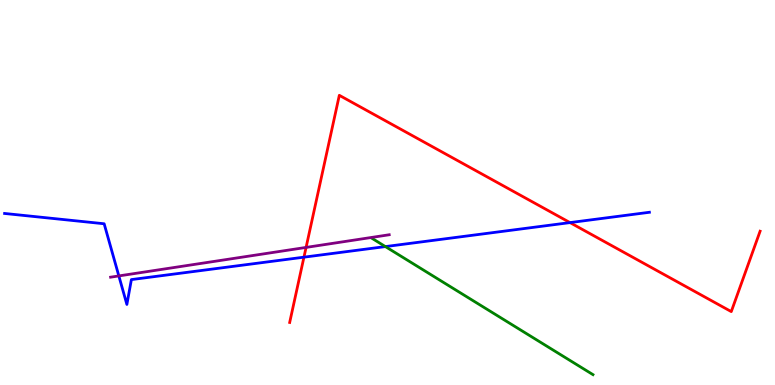[{'lines': ['blue', 'red'], 'intersections': [{'x': 3.92, 'y': 3.32}, {'x': 7.35, 'y': 4.22}]}, {'lines': ['green', 'red'], 'intersections': []}, {'lines': ['purple', 'red'], 'intersections': [{'x': 3.95, 'y': 3.57}]}, {'lines': ['blue', 'green'], 'intersections': [{'x': 4.97, 'y': 3.6}]}, {'lines': ['blue', 'purple'], 'intersections': [{'x': 1.53, 'y': 2.83}]}, {'lines': ['green', 'purple'], 'intersections': []}]